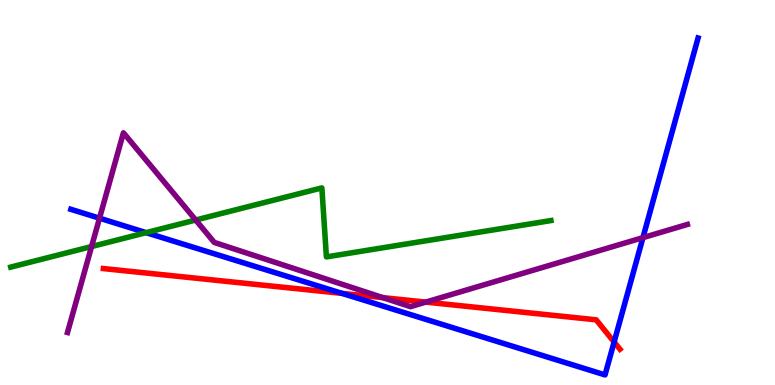[{'lines': ['blue', 'red'], 'intersections': [{'x': 4.41, 'y': 2.38}, {'x': 7.92, 'y': 1.12}]}, {'lines': ['green', 'red'], 'intersections': []}, {'lines': ['purple', 'red'], 'intersections': [{'x': 4.94, 'y': 2.27}, {'x': 5.49, 'y': 2.15}]}, {'lines': ['blue', 'green'], 'intersections': [{'x': 1.89, 'y': 3.96}]}, {'lines': ['blue', 'purple'], 'intersections': [{'x': 1.28, 'y': 4.33}, {'x': 8.3, 'y': 3.83}]}, {'lines': ['green', 'purple'], 'intersections': [{'x': 1.18, 'y': 3.6}, {'x': 2.53, 'y': 4.29}]}]